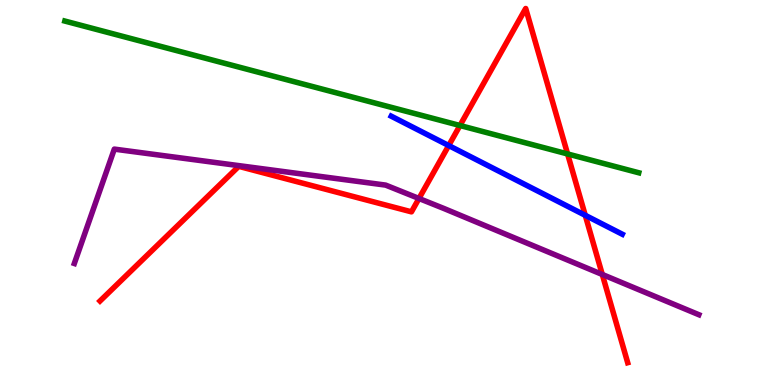[{'lines': ['blue', 'red'], 'intersections': [{'x': 5.79, 'y': 6.22}, {'x': 7.55, 'y': 4.41}]}, {'lines': ['green', 'red'], 'intersections': [{'x': 5.94, 'y': 6.74}, {'x': 7.32, 'y': 6.0}]}, {'lines': ['purple', 'red'], 'intersections': [{'x': 5.41, 'y': 4.84}, {'x': 7.77, 'y': 2.87}]}, {'lines': ['blue', 'green'], 'intersections': []}, {'lines': ['blue', 'purple'], 'intersections': []}, {'lines': ['green', 'purple'], 'intersections': []}]